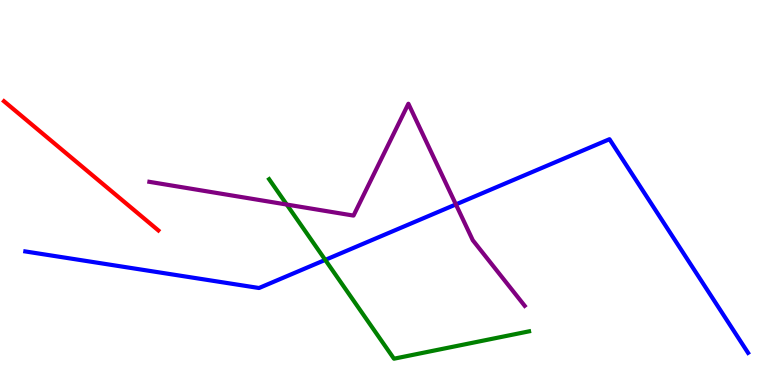[{'lines': ['blue', 'red'], 'intersections': []}, {'lines': ['green', 'red'], 'intersections': []}, {'lines': ['purple', 'red'], 'intersections': []}, {'lines': ['blue', 'green'], 'intersections': [{'x': 4.2, 'y': 3.25}]}, {'lines': ['blue', 'purple'], 'intersections': [{'x': 5.88, 'y': 4.69}]}, {'lines': ['green', 'purple'], 'intersections': [{'x': 3.7, 'y': 4.69}]}]